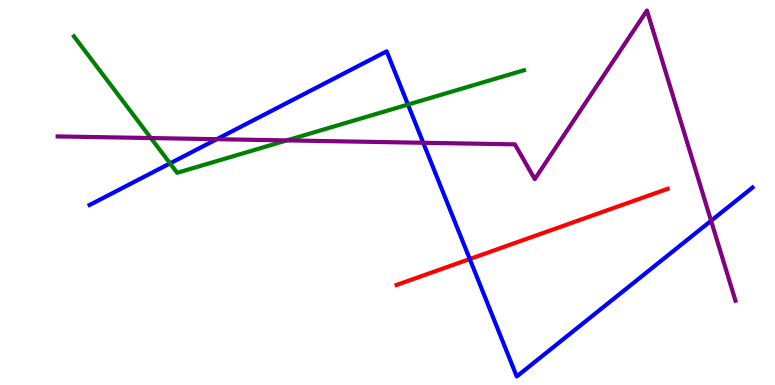[{'lines': ['blue', 'red'], 'intersections': [{'x': 6.06, 'y': 3.27}]}, {'lines': ['green', 'red'], 'intersections': []}, {'lines': ['purple', 'red'], 'intersections': []}, {'lines': ['blue', 'green'], 'intersections': [{'x': 2.19, 'y': 5.76}, {'x': 5.26, 'y': 7.28}]}, {'lines': ['blue', 'purple'], 'intersections': [{'x': 2.8, 'y': 6.38}, {'x': 5.46, 'y': 6.29}, {'x': 9.18, 'y': 4.27}]}, {'lines': ['green', 'purple'], 'intersections': [{'x': 1.95, 'y': 6.41}, {'x': 3.7, 'y': 6.35}]}]